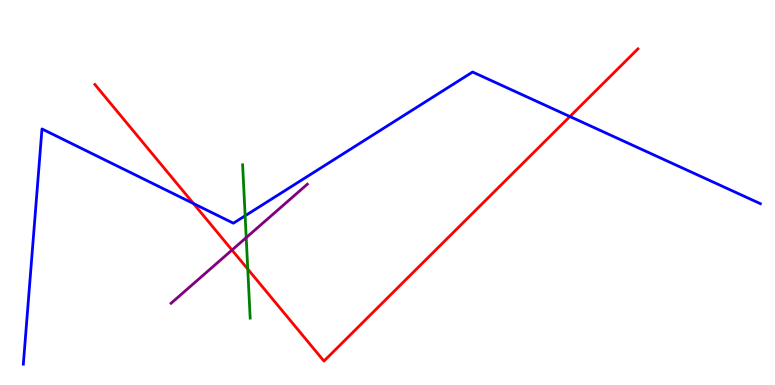[{'lines': ['blue', 'red'], 'intersections': [{'x': 2.5, 'y': 4.71}, {'x': 7.35, 'y': 6.97}]}, {'lines': ['green', 'red'], 'intersections': [{'x': 3.2, 'y': 3.01}]}, {'lines': ['purple', 'red'], 'intersections': [{'x': 2.99, 'y': 3.51}]}, {'lines': ['blue', 'green'], 'intersections': [{'x': 3.16, 'y': 4.4}]}, {'lines': ['blue', 'purple'], 'intersections': []}, {'lines': ['green', 'purple'], 'intersections': [{'x': 3.18, 'y': 3.83}]}]